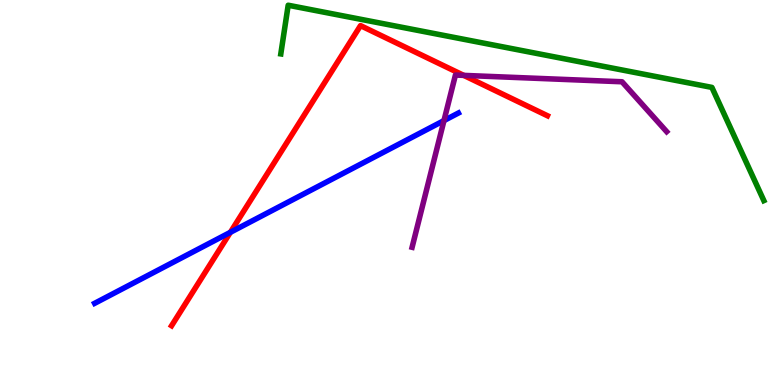[{'lines': ['blue', 'red'], 'intersections': [{'x': 2.97, 'y': 3.97}]}, {'lines': ['green', 'red'], 'intersections': []}, {'lines': ['purple', 'red'], 'intersections': [{'x': 5.98, 'y': 8.04}]}, {'lines': ['blue', 'green'], 'intersections': []}, {'lines': ['blue', 'purple'], 'intersections': [{'x': 5.73, 'y': 6.87}]}, {'lines': ['green', 'purple'], 'intersections': []}]